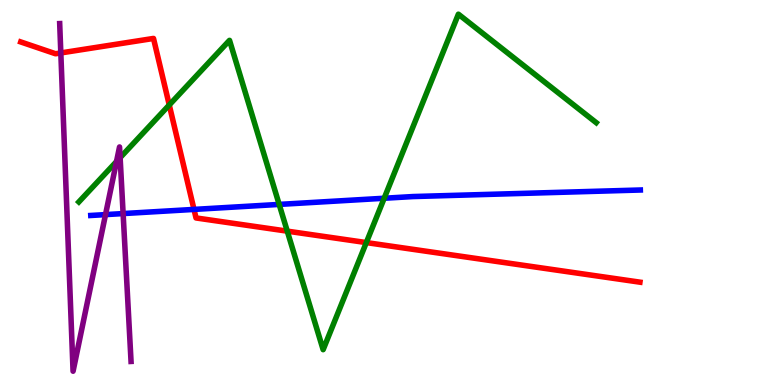[{'lines': ['blue', 'red'], 'intersections': [{'x': 2.5, 'y': 4.56}]}, {'lines': ['green', 'red'], 'intersections': [{'x': 2.18, 'y': 7.27}, {'x': 3.71, 'y': 4.0}, {'x': 4.73, 'y': 3.7}]}, {'lines': ['purple', 'red'], 'intersections': [{'x': 0.785, 'y': 8.63}]}, {'lines': ['blue', 'green'], 'intersections': [{'x': 3.6, 'y': 4.69}, {'x': 4.96, 'y': 4.85}]}, {'lines': ['blue', 'purple'], 'intersections': [{'x': 1.36, 'y': 4.43}, {'x': 1.59, 'y': 4.45}]}, {'lines': ['green', 'purple'], 'intersections': [{'x': 1.5, 'y': 5.8}, {'x': 1.55, 'y': 5.9}]}]